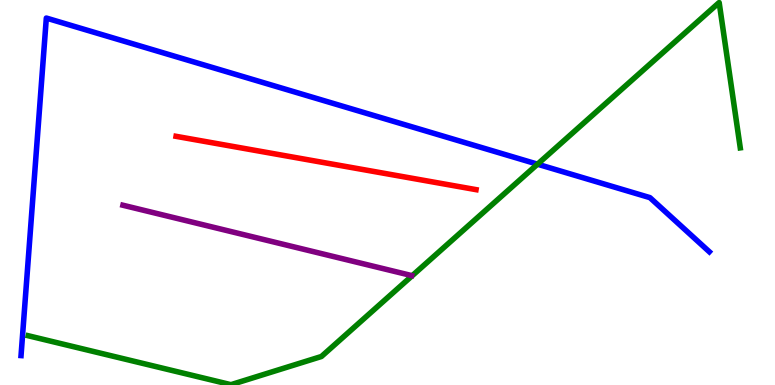[{'lines': ['blue', 'red'], 'intersections': []}, {'lines': ['green', 'red'], 'intersections': []}, {'lines': ['purple', 'red'], 'intersections': []}, {'lines': ['blue', 'green'], 'intersections': [{'x': 6.94, 'y': 5.74}]}, {'lines': ['blue', 'purple'], 'intersections': []}, {'lines': ['green', 'purple'], 'intersections': []}]